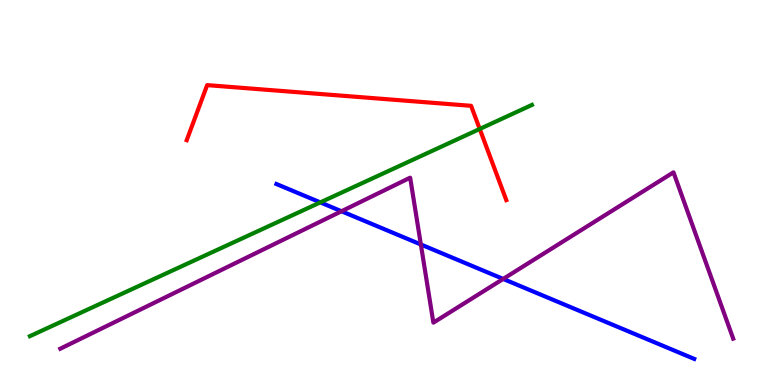[{'lines': ['blue', 'red'], 'intersections': []}, {'lines': ['green', 'red'], 'intersections': [{'x': 6.19, 'y': 6.65}]}, {'lines': ['purple', 'red'], 'intersections': []}, {'lines': ['blue', 'green'], 'intersections': [{'x': 4.13, 'y': 4.74}]}, {'lines': ['blue', 'purple'], 'intersections': [{'x': 4.41, 'y': 4.51}, {'x': 5.43, 'y': 3.65}, {'x': 6.49, 'y': 2.75}]}, {'lines': ['green', 'purple'], 'intersections': []}]